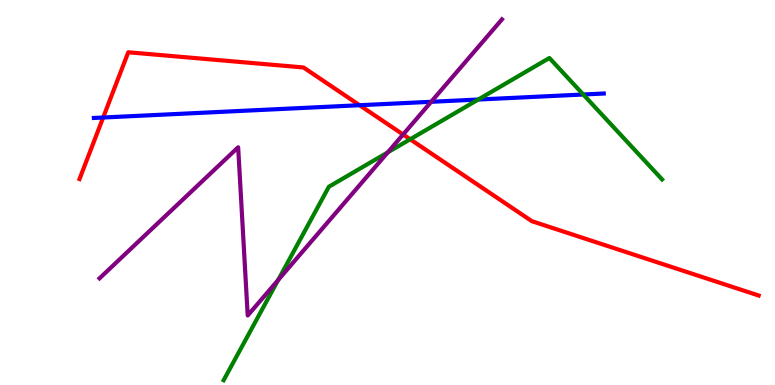[{'lines': ['blue', 'red'], 'intersections': [{'x': 1.33, 'y': 6.95}, {'x': 4.64, 'y': 7.27}]}, {'lines': ['green', 'red'], 'intersections': [{'x': 5.29, 'y': 6.38}]}, {'lines': ['purple', 'red'], 'intersections': [{'x': 5.2, 'y': 6.51}]}, {'lines': ['blue', 'green'], 'intersections': [{'x': 6.17, 'y': 7.41}, {'x': 7.53, 'y': 7.55}]}, {'lines': ['blue', 'purple'], 'intersections': [{'x': 5.56, 'y': 7.36}]}, {'lines': ['green', 'purple'], 'intersections': [{'x': 3.59, 'y': 2.73}, {'x': 5.0, 'y': 6.04}]}]